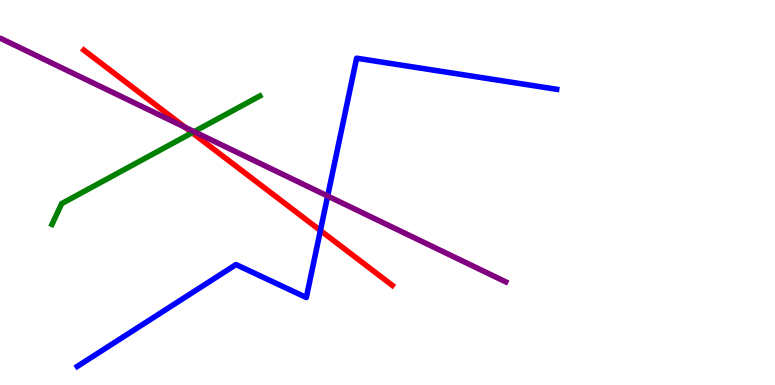[{'lines': ['blue', 'red'], 'intersections': [{'x': 4.13, 'y': 4.01}]}, {'lines': ['green', 'red'], 'intersections': [{'x': 2.48, 'y': 6.55}]}, {'lines': ['purple', 'red'], 'intersections': [{'x': 2.39, 'y': 6.7}]}, {'lines': ['blue', 'green'], 'intersections': []}, {'lines': ['blue', 'purple'], 'intersections': [{'x': 4.23, 'y': 4.91}]}, {'lines': ['green', 'purple'], 'intersections': [{'x': 2.5, 'y': 6.58}]}]